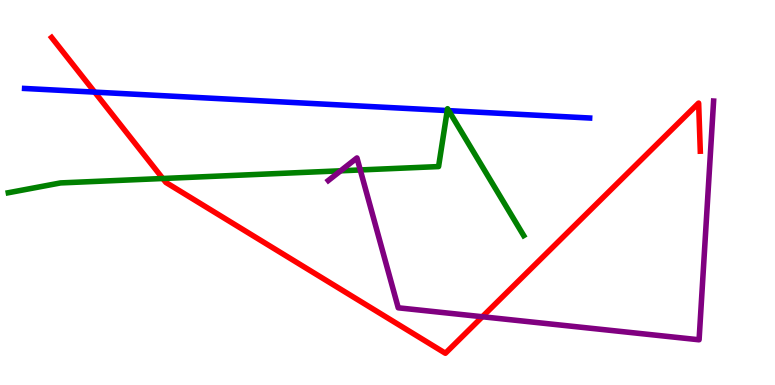[{'lines': ['blue', 'red'], 'intersections': [{'x': 1.22, 'y': 7.61}]}, {'lines': ['green', 'red'], 'intersections': [{'x': 2.1, 'y': 5.36}]}, {'lines': ['purple', 'red'], 'intersections': [{'x': 6.22, 'y': 1.77}]}, {'lines': ['blue', 'green'], 'intersections': [{'x': 5.77, 'y': 7.13}, {'x': 5.79, 'y': 7.13}]}, {'lines': ['blue', 'purple'], 'intersections': []}, {'lines': ['green', 'purple'], 'intersections': [{'x': 4.4, 'y': 5.56}, {'x': 4.65, 'y': 5.59}]}]